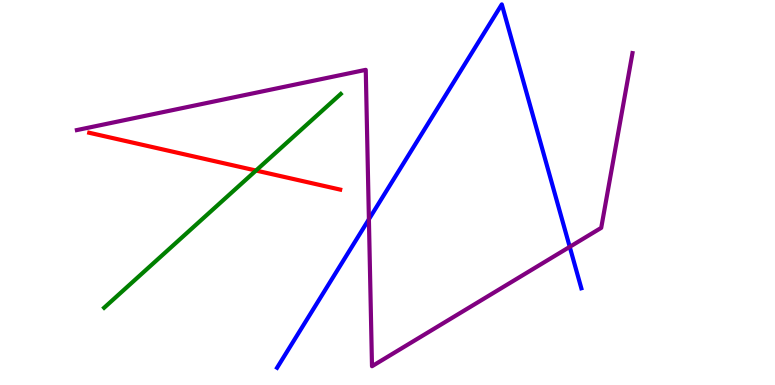[{'lines': ['blue', 'red'], 'intersections': []}, {'lines': ['green', 'red'], 'intersections': [{'x': 3.3, 'y': 5.57}]}, {'lines': ['purple', 'red'], 'intersections': []}, {'lines': ['blue', 'green'], 'intersections': []}, {'lines': ['blue', 'purple'], 'intersections': [{'x': 4.76, 'y': 4.3}, {'x': 7.35, 'y': 3.59}]}, {'lines': ['green', 'purple'], 'intersections': []}]